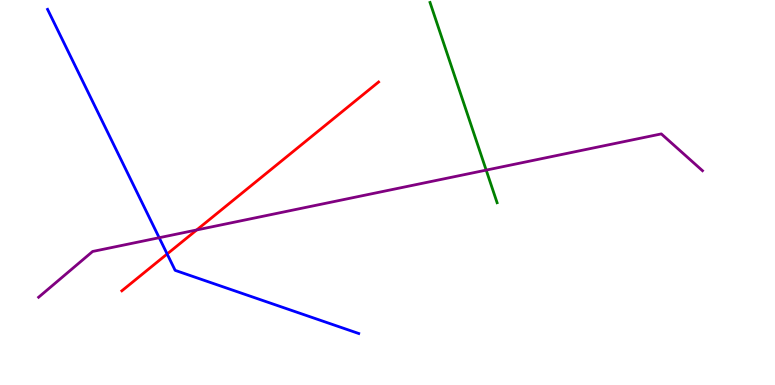[{'lines': ['blue', 'red'], 'intersections': [{'x': 2.16, 'y': 3.4}]}, {'lines': ['green', 'red'], 'intersections': []}, {'lines': ['purple', 'red'], 'intersections': [{'x': 2.54, 'y': 4.03}]}, {'lines': ['blue', 'green'], 'intersections': []}, {'lines': ['blue', 'purple'], 'intersections': [{'x': 2.05, 'y': 3.83}]}, {'lines': ['green', 'purple'], 'intersections': [{'x': 6.27, 'y': 5.58}]}]